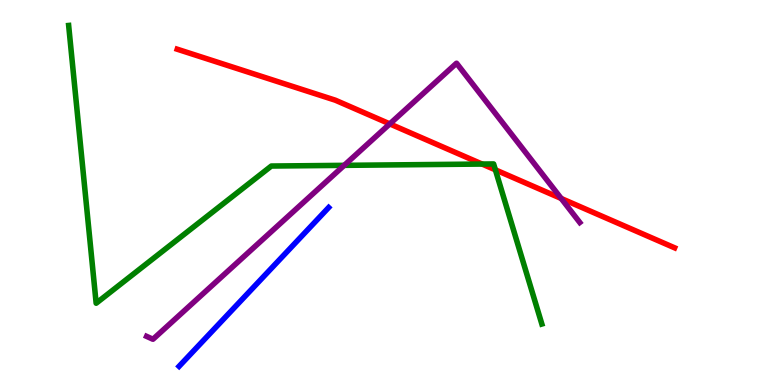[{'lines': ['blue', 'red'], 'intersections': []}, {'lines': ['green', 'red'], 'intersections': [{'x': 6.22, 'y': 5.74}, {'x': 6.39, 'y': 5.59}]}, {'lines': ['purple', 'red'], 'intersections': [{'x': 5.03, 'y': 6.78}, {'x': 7.24, 'y': 4.84}]}, {'lines': ['blue', 'green'], 'intersections': []}, {'lines': ['blue', 'purple'], 'intersections': []}, {'lines': ['green', 'purple'], 'intersections': [{'x': 4.44, 'y': 5.71}]}]